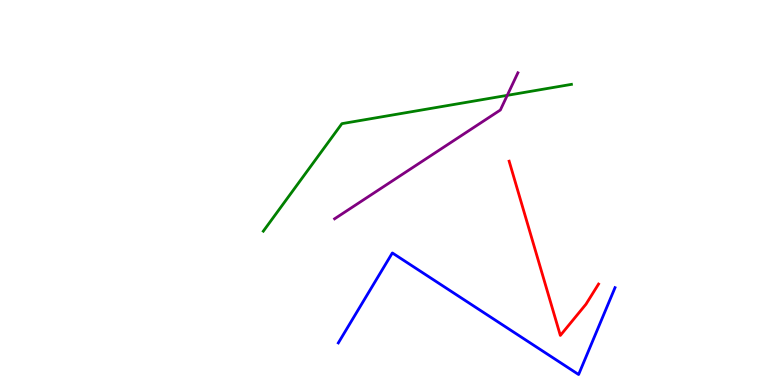[{'lines': ['blue', 'red'], 'intersections': []}, {'lines': ['green', 'red'], 'intersections': []}, {'lines': ['purple', 'red'], 'intersections': []}, {'lines': ['blue', 'green'], 'intersections': []}, {'lines': ['blue', 'purple'], 'intersections': []}, {'lines': ['green', 'purple'], 'intersections': [{'x': 6.55, 'y': 7.52}]}]